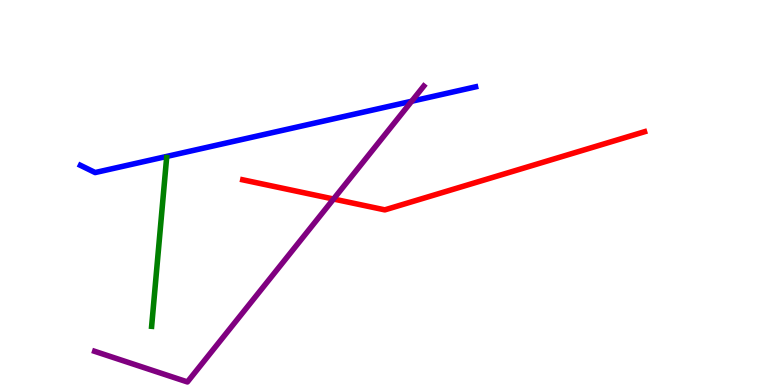[{'lines': ['blue', 'red'], 'intersections': []}, {'lines': ['green', 'red'], 'intersections': []}, {'lines': ['purple', 'red'], 'intersections': [{'x': 4.3, 'y': 4.83}]}, {'lines': ['blue', 'green'], 'intersections': []}, {'lines': ['blue', 'purple'], 'intersections': [{'x': 5.31, 'y': 7.37}]}, {'lines': ['green', 'purple'], 'intersections': []}]